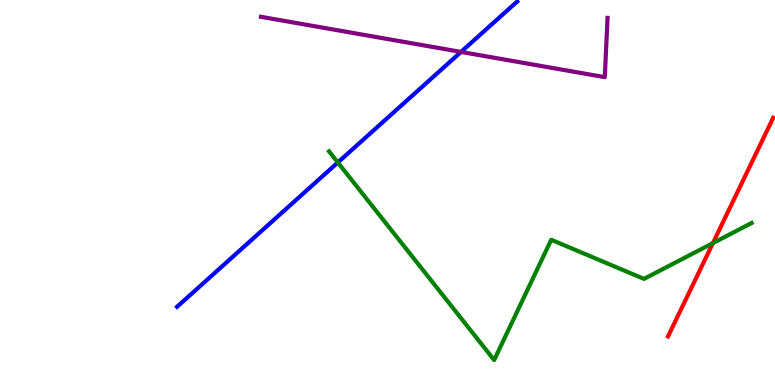[{'lines': ['blue', 'red'], 'intersections': []}, {'lines': ['green', 'red'], 'intersections': [{'x': 9.2, 'y': 3.69}]}, {'lines': ['purple', 'red'], 'intersections': []}, {'lines': ['blue', 'green'], 'intersections': [{'x': 4.36, 'y': 5.78}]}, {'lines': ['blue', 'purple'], 'intersections': [{'x': 5.95, 'y': 8.65}]}, {'lines': ['green', 'purple'], 'intersections': []}]